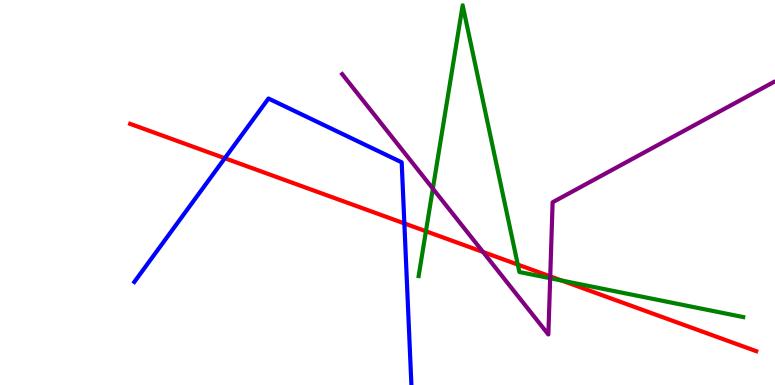[{'lines': ['blue', 'red'], 'intersections': [{'x': 2.9, 'y': 5.89}, {'x': 5.22, 'y': 4.2}]}, {'lines': ['green', 'red'], 'intersections': [{'x': 5.5, 'y': 3.99}, {'x': 6.68, 'y': 3.13}, {'x': 7.25, 'y': 2.71}]}, {'lines': ['purple', 'red'], 'intersections': [{'x': 6.23, 'y': 3.46}, {'x': 7.1, 'y': 2.82}]}, {'lines': ['blue', 'green'], 'intersections': []}, {'lines': ['blue', 'purple'], 'intersections': []}, {'lines': ['green', 'purple'], 'intersections': [{'x': 5.59, 'y': 5.1}, {'x': 7.1, 'y': 2.77}]}]